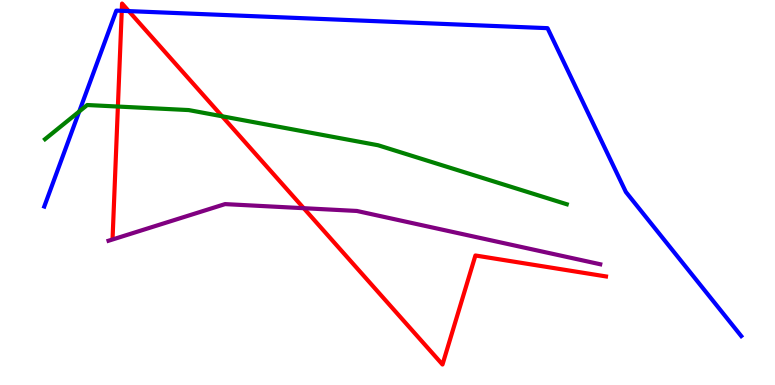[{'lines': ['blue', 'red'], 'intersections': [{'x': 1.57, 'y': 9.72}, {'x': 1.66, 'y': 9.71}]}, {'lines': ['green', 'red'], 'intersections': [{'x': 1.52, 'y': 7.23}, {'x': 2.87, 'y': 6.98}]}, {'lines': ['purple', 'red'], 'intersections': [{'x': 3.92, 'y': 4.59}]}, {'lines': ['blue', 'green'], 'intersections': [{'x': 1.02, 'y': 7.1}]}, {'lines': ['blue', 'purple'], 'intersections': []}, {'lines': ['green', 'purple'], 'intersections': []}]